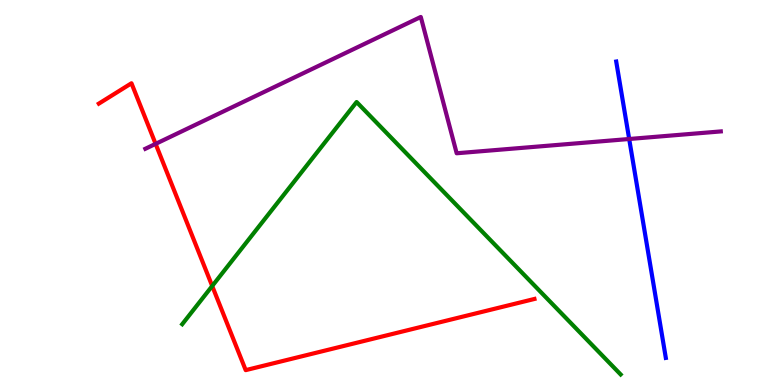[{'lines': ['blue', 'red'], 'intersections': []}, {'lines': ['green', 'red'], 'intersections': [{'x': 2.74, 'y': 2.57}]}, {'lines': ['purple', 'red'], 'intersections': [{'x': 2.01, 'y': 6.26}]}, {'lines': ['blue', 'green'], 'intersections': []}, {'lines': ['blue', 'purple'], 'intersections': [{'x': 8.12, 'y': 6.39}]}, {'lines': ['green', 'purple'], 'intersections': []}]